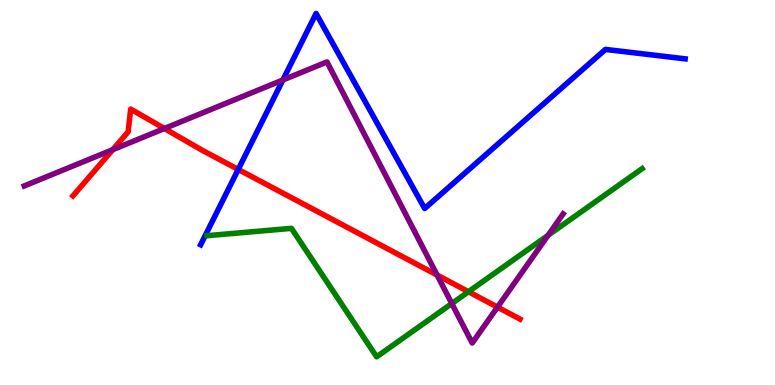[{'lines': ['blue', 'red'], 'intersections': [{'x': 3.07, 'y': 5.6}]}, {'lines': ['green', 'red'], 'intersections': [{'x': 6.04, 'y': 2.42}]}, {'lines': ['purple', 'red'], 'intersections': [{'x': 1.46, 'y': 6.11}, {'x': 2.12, 'y': 6.66}, {'x': 5.64, 'y': 2.86}, {'x': 6.42, 'y': 2.02}]}, {'lines': ['blue', 'green'], 'intersections': []}, {'lines': ['blue', 'purple'], 'intersections': [{'x': 3.65, 'y': 7.92}]}, {'lines': ['green', 'purple'], 'intersections': [{'x': 5.83, 'y': 2.12}, {'x': 7.07, 'y': 3.89}]}]